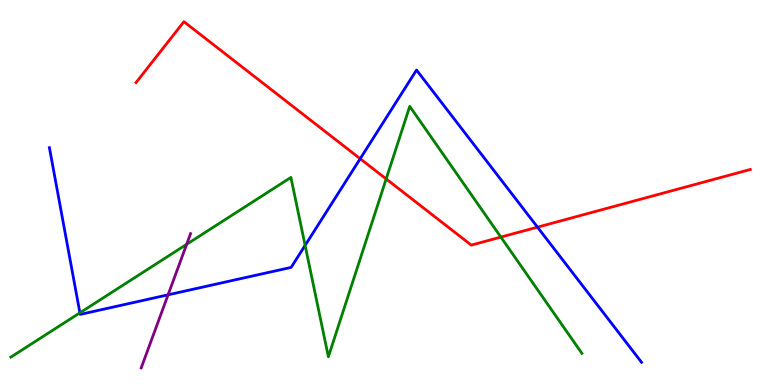[{'lines': ['blue', 'red'], 'intersections': [{'x': 4.65, 'y': 5.88}, {'x': 6.94, 'y': 4.1}]}, {'lines': ['green', 'red'], 'intersections': [{'x': 4.98, 'y': 5.35}, {'x': 6.46, 'y': 3.84}]}, {'lines': ['purple', 'red'], 'intersections': []}, {'lines': ['blue', 'green'], 'intersections': [{'x': 1.03, 'y': 1.87}, {'x': 3.94, 'y': 3.63}]}, {'lines': ['blue', 'purple'], 'intersections': [{'x': 2.17, 'y': 2.34}]}, {'lines': ['green', 'purple'], 'intersections': [{'x': 2.41, 'y': 3.65}]}]